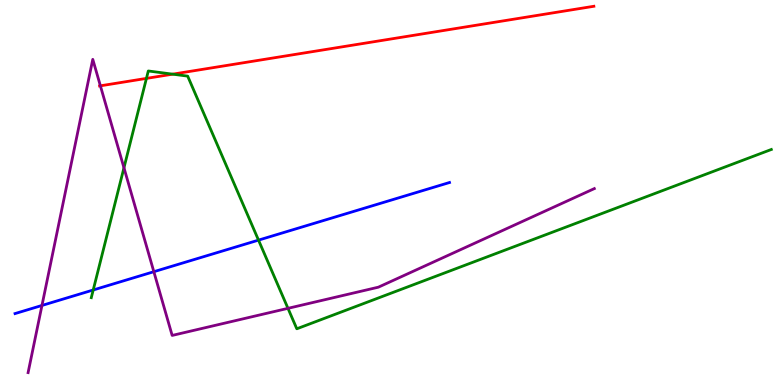[{'lines': ['blue', 'red'], 'intersections': []}, {'lines': ['green', 'red'], 'intersections': [{'x': 1.89, 'y': 7.96}, {'x': 2.23, 'y': 8.07}]}, {'lines': ['purple', 'red'], 'intersections': [{'x': 1.3, 'y': 7.77}]}, {'lines': ['blue', 'green'], 'intersections': [{'x': 1.2, 'y': 2.47}, {'x': 3.34, 'y': 3.76}]}, {'lines': ['blue', 'purple'], 'intersections': [{'x': 0.541, 'y': 2.07}, {'x': 1.99, 'y': 2.94}]}, {'lines': ['green', 'purple'], 'intersections': [{'x': 1.6, 'y': 5.64}, {'x': 3.72, 'y': 1.99}]}]